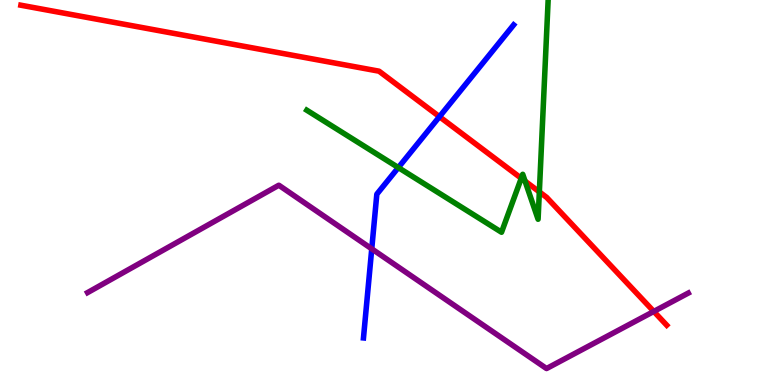[{'lines': ['blue', 'red'], 'intersections': [{'x': 5.67, 'y': 6.97}]}, {'lines': ['green', 'red'], 'intersections': [{'x': 6.73, 'y': 5.37}, {'x': 6.78, 'y': 5.3}, {'x': 6.96, 'y': 5.02}]}, {'lines': ['purple', 'red'], 'intersections': [{'x': 8.44, 'y': 1.91}]}, {'lines': ['blue', 'green'], 'intersections': [{'x': 5.14, 'y': 5.65}]}, {'lines': ['blue', 'purple'], 'intersections': [{'x': 4.8, 'y': 3.54}]}, {'lines': ['green', 'purple'], 'intersections': []}]